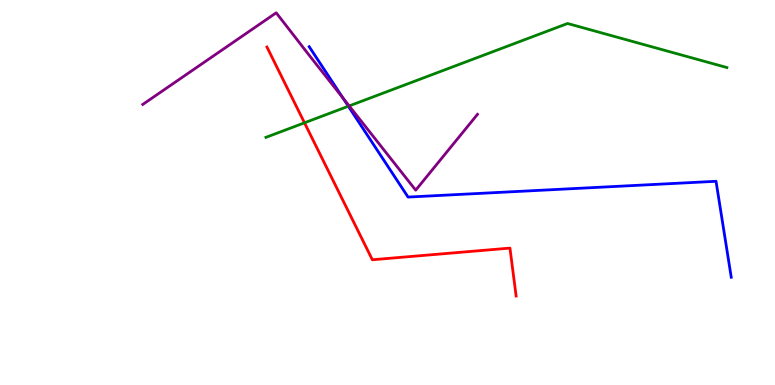[{'lines': ['blue', 'red'], 'intersections': []}, {'lines': ['green', 'red'], 'intersections': [{'x': 3.93, 'y': 6.81}]}, {'lines': ['purple', 'red'], 'intersections': []}, {'lines': ['blue', 'green'], 'intersections': [{'x': 4.49, 'y': 7.24}]}, {'lines': ['blue', 'purple'], 'intersections': [{'x': 4.42, 'y': 7.45}]}, {'lines': ['green', 'purple'], 'intersections': [{'x': 4.51, 'y': 7.25}]}]